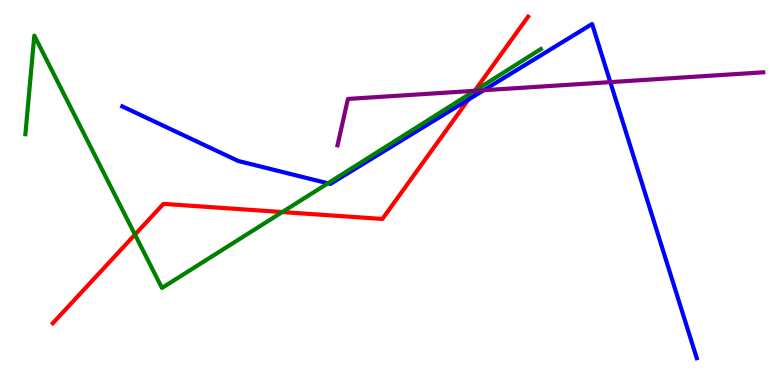[{'lines': ['blue', 'red'], 'intersections': [{'x': 6.04, 'y': 7.41}]}, {'lines': ['green', 'red'], 'intersections': [{'x': 1.74, 'y': 3.91}, {'x': 3.64, 'y': 4.49}, {'x': 6.13, 'y': 7.64}]}, {'lines': ['purple', 'red'], 'intersections': [{'x': 6.13, 'y': 7.64}]}, {'lines': ['blue', 'green'], 'intersections': [{'x': 4.23, 'y': 5.24}]}, {'lines': ['blue', 'purple'], 'intersections': [{'x': 6.24, 'y': 7.66}, {'x': 7.87, 'y': 7.87}]}, {'lines': ['green', 'purple'], 'intersections': [{'x': 6.12, 'y': 7.64}]}]